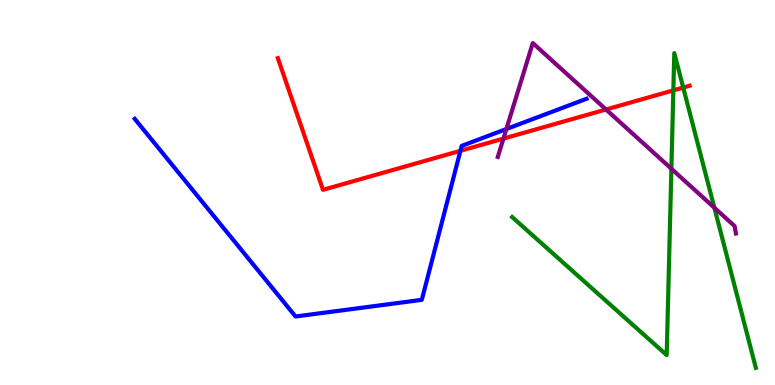[{'lines': ['blue', 'red'], 'intersections': [{'x': 5.94, 'y': 6.08}]}, {'lines': ['green', 'red'], 'intersections': [{'x': 8.69, 'y': 7.65}, {'x': 8.82, 'y': 7.73}]}, {'lines': ['purple', 'red'], 'intersections': [{'x': 6.5, 'y': 6.4}, {'x': 7.82, 'y': 7.16}]}, {'lines': ['blue', 'green'], 'intersections': []}, {'lines': ['blue', 'purple'], 'intersections': [{'x': 6.53, 'y': 6.65}]}, {'lines': ['green', 'purple'], 'intersections': [{'x': 8.66, 'y': 5.62}, {'x': 9.22, 'y': 4.6}]}]